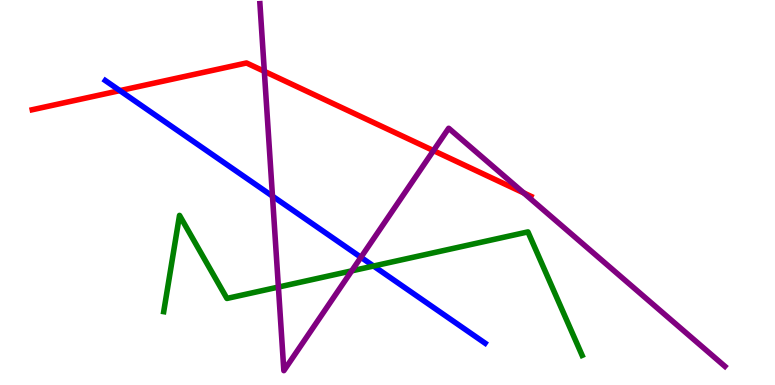[{'lines': ['blue', 'red'], 'intersections': [{'x': 1.55, 'y': 7.65}]}, {'lines': ['green', 'red'], 'intersections': []}, {'lines': ['purple', 'red'], 'intersections': [{'x': 3.41, 'y': 8.15}, {'x': 5.59, 'y': 6.09}, {'x': 6.76, 'y': 4.99}]}, {'lines': ['blue', 'green'], 'intersections': [{'x': 4.82, 'y': 3.09}]}, {'lines': ['blue', 'purple'], 'intersections': [{'x': 3.52, 'y': 4.91}, {'x': 4.66, 'y': 3.32}]}, {'lines': ['green', 'purple'], 'intersections': [{'x': 3.59, 'y': 2.54}, {'x': 4.54, 'y': 2.96}]}]